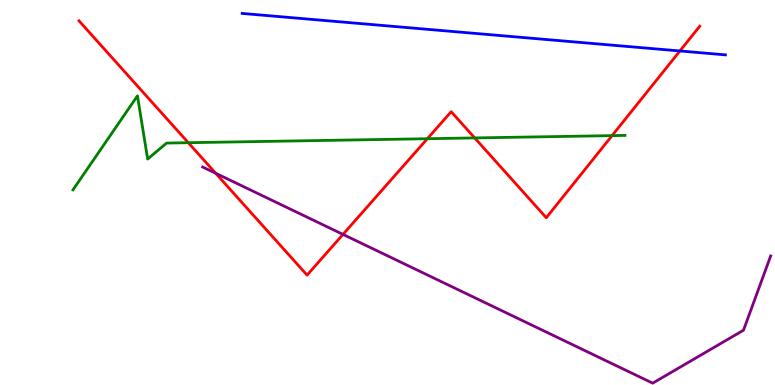[{'lines': ['blue', 'red'], 'intersections': [{'x': 8.77, 'y': 8.68}]}, {'lines': ['green', 'red'], 'intersections': [{'x': 2.43, 'y': 6.29}, {'x': 5.51, 'y': 6.4}, {'x': 6.13, 'y': 6.42}, {'x': 7.9, 'y': 6.48}]}, {'lines': ['purple', 'red'], 'intersections': [{'x': 2.78, 'y': 5.5}, {'x': 4.43, 'y': 3.91}]}, {'lines': ['blue', 'green'], 'intersections': []}, {'lines': ['blue', 'purple'], 'intersections': []}, {'lines': ['green', 'purple'], 'intersections': []}]